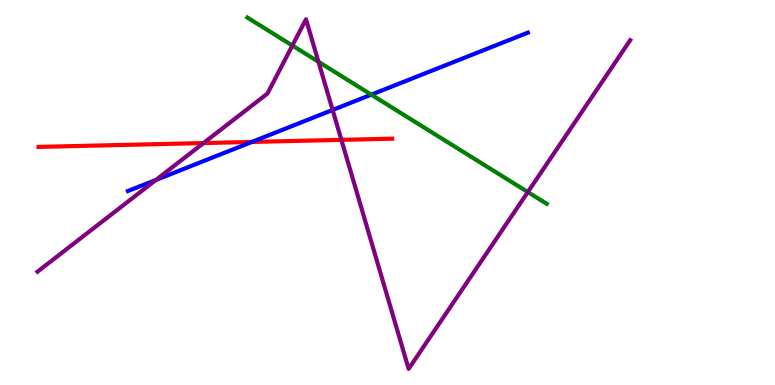[{'lines': ['blue', 'red'], 'intersections': [{'x': 3.25, 'y': 6.31}]}, {'lines': ['green', 'red'], 'intersections': []}, {'lines': ['purple', 'red'], 'intersections': [{'x': 2.63, 'y': 6.28}, {'x': 4.41, 'y': 6.37}]}, {'lines': ['blue', 'green'], 'intersections': [{'x': 4.79, 'y': 7.54}]}, {'lines': ['blue', 'purple'], 'intersections': [{'x': 2.01, 'y': 5.33}, {'x': 4.29, 'y': 7.14}]}, {'lines': ['green', 'purple'], 'intersections': [{'x': 3.77, 'y': 8.82}, {'x': 4.11, 'y': 8.4}, {'x': 6.81, 'y': 5.01}]}]